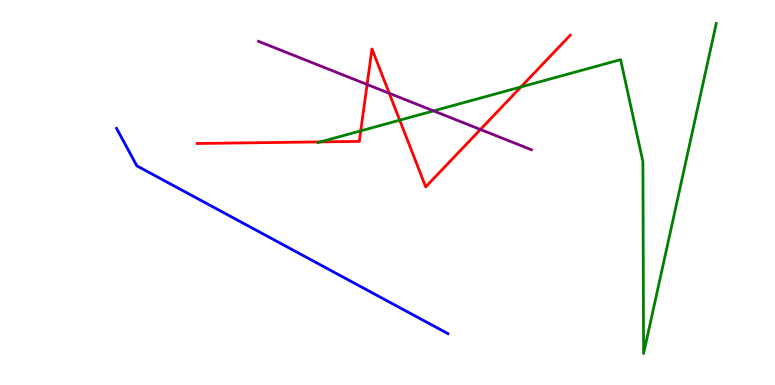[{'lines': ['blue', 'red'], 'intersections': []}, {'lines': ['green', 'red'], 'intersections': [{'x': 4.13, 'y': 6.31}, {'x': 4.65, 'y': 6.6}, {'x': 5.16, 'y': 6.88}, {'x': 6.72, 'y': 7.74}]}, {'lines': ['purple', 'red'], 'intersections': [{'x': 4.74, 'y': 7.81}, {'x': 5.02, 'y': 7.58}, {'x': 6.2, 'y': 6.64}]}, {'lines': ['blue', 'green'], 'intersections': []}, {'lines': ['blue', 'purple'], 'intersections': []}, {'lines': ['green', 'purple'], 'intersections': [{'x': 5.59, 'y': 7.12}]}]